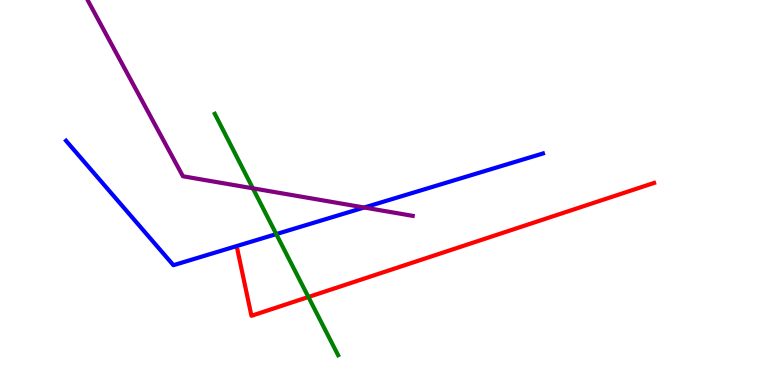[{'lines': ['blue', 'red'], 'intersections': []}, {'lines': ['green', 'red'], 'intersections': [{'x': 3.98, 'y': 2.29}]}, {'lines': ['purple', 'red'], 'intersections': []}, {'lines': ['blue', 'green'], 'intersections': [{'x': 3.56, 'y': 3.92}]}, {'lines': ['blue', 'purple'], 'intersections': [{'x': 4.7, 'y': 4.61}]}, {'lines': ['green', 'purple'], 'intersections': [{'x': 3.26, 'y': 5.11}]}]